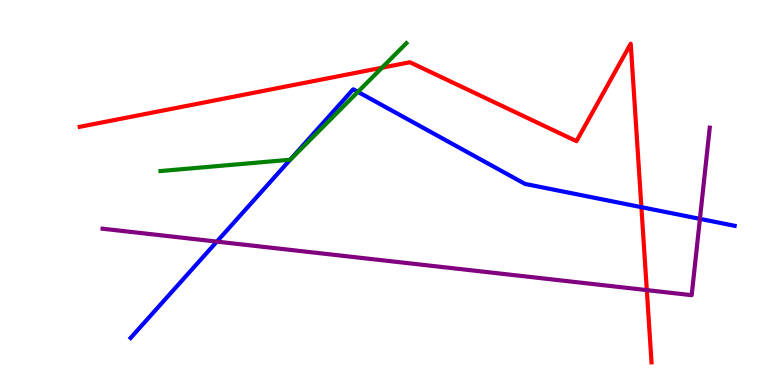[{'lines': ['blue', 'red'], 'intersections': [{'x': 8.28, 'y': 4.62}]}, {'lines': ['green', 'red'], 'intersections': [{'x': 4.93, 'y': 8.24}]}, {'lines': ['purple', 'red'], 'intersections': [{'x': 8.35, 'y': 2.46}]}, {'lines': ['blue', 'green'], 'intersections': [{'x': 3.74, 'y': 5.85}, {'x': 4.62, 'y': 7.61}]}, {'lines': ['blue', 'purple'], 'intersections': [{'x': 2.8, 'y': 3.72}, {'x': 9.03, 'y': 4.32}]}, {'lines': ['green', 'purple'], 'intersections': []}]